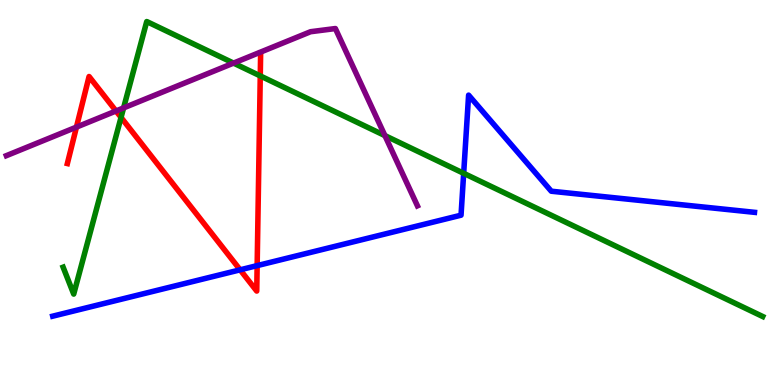[{'lines': ['blue', 'red'], 'intersections': [{'x': 3.1, 'y': 2.99}, {'x': 3.32, 'y': 3.1}]}, {'lines': ['green', 'red'], 'intersections': [{'x': 1.56, 'y': 6.95}, {'x': 3.36, 'y': 8.03}]}, {'lines': ['purple', 'red'], 'intersections': [{'x': 0.987, 'y': 6.7}, {'x': 1.5, 'y': 7.12}]}, {'lines': ['blue', 'green'], 'intersections': [{'x': 5.98, 'y': 5.5}]}, {'lines': ['blue', 'purple'], 'intersections': []}, {'lines': ['green', 'purple'], 'intersections': [{'x': 1.59, 'y': 7.2}, {'x': 3.01, 'y': 8.36}, {'x': 4.97, 'y': 6.48}]}]